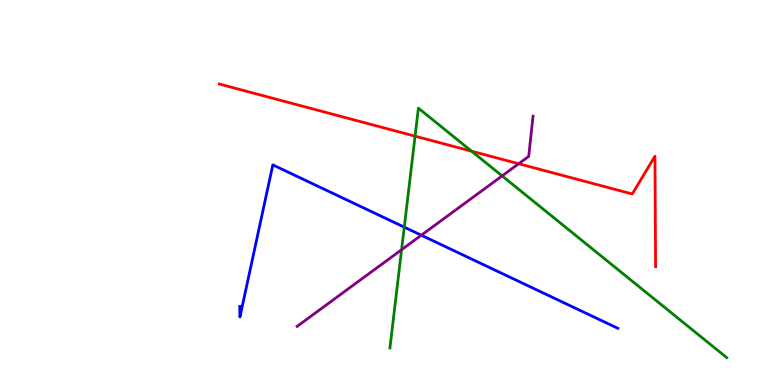[{'lines': ['blue', 'red'], 'intersections': []}, {'lines': ['green', 'red'], 'intersections': [{'x': 5.36, 'y': 6.46}, {'x': 6.09, 'y': 6.07}]}, {'lines': ['purple', 'red'], 'intersections': [{'x': 6.69, 'y': 5.75}]}, {'lines': ['blue', 'green'], 'intersections': [{'x': 5.22, 'y': 4.1}]}, {'lines': ['blue', 'purple'], 'intersections': [{'x': 5.44, 'y': 3.89}]}, {'lines': ['green', 'purple'], 'intersections': [{'x': 5.18, 'y': 3.51}, {'x': 6.48, 'y': 5.43}]}]